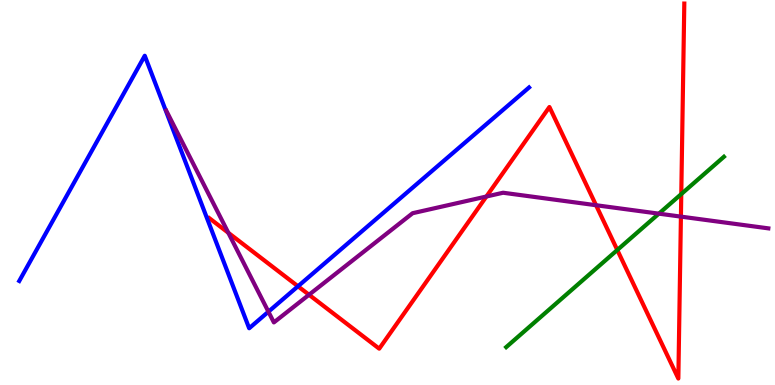[{'lines': ['blue', 'red'], 'intersections': [{'x': 3.84, 'y': 2.56}]}, {'lines': ['green', 'red'], 'intersections': [{'x': 7.97, 'y': 3.51}, {'x': 8.79, 'y': 4.96}]}, {'lines': ['purple', 'red'], 'intersections': [{'x': 2.95, 'y': 3.95}, {'x': 3.99, 'y': 2.34}, {'x': 6.28, 'y': 4.9}, {'x': 7.69, 'y': 4.67}, {'x': 8.79, 'y': 4.37}]}, {'lines': ['blue', 'green'], 'intersections': []}, {'lines': ['blue', 'purple'], 'intersections': [{'x': 3.46, 'y': 1.9}]}, {'lines': ['green', 'purple'], 'intersections': [{'x': 8.5, 'y': 4.45}]}]